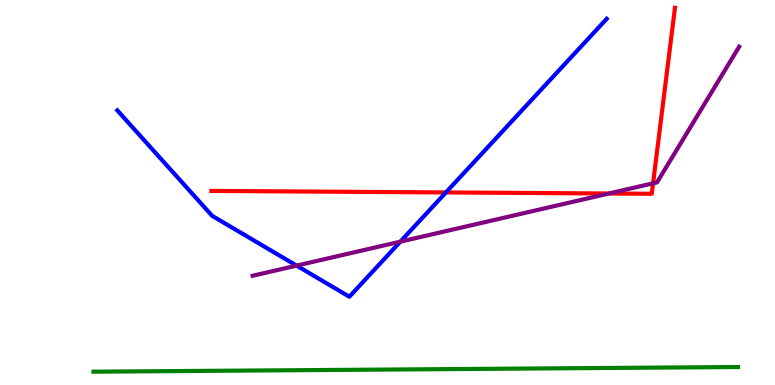[{'lines': ['blue', 'red'], 'intersections': [{'x': 5.75, 'y': 5.0}]}, {'lines': ['green', 'red'], 'intersections': []}, {'lines': ['purple', 'red'], 'intersections': [{'x': 7.86, 'y': 4.97}, {'x': 8.43, 'y': 5.24}]}, {'lines': ['blue', 'green'], 'intersections': []}, {'lines': ['blue', 'purple'], 'intersections': [{'x': 3.83, 'y': 3.1}, {'x': 5.17, 'y': 3.72}]}, {'lines': ['green', 'purple'], 'intersections': []}]